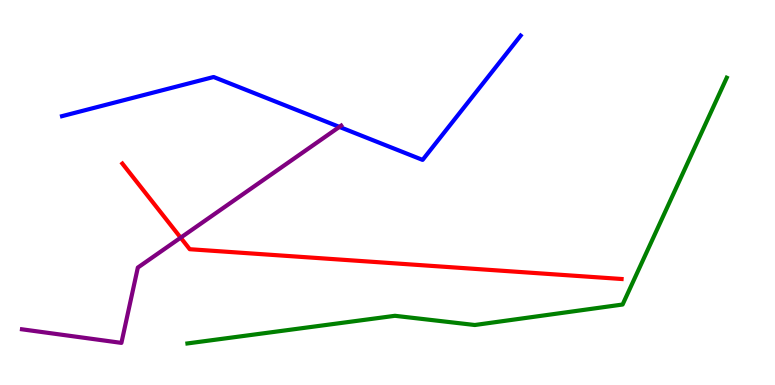[{'lines': ['blue', 'red'], 'intersections': []}, {'lines': ['green', 'red'], 'intersections': []}, {'lines': ['purple', 'red'], 'intersections': [{'x': 2.33, 'y': 3.83}]}, {'lines': ['blue', 'green'], 'intersections': []}, {'lines': ['blue', 'purple'], 'intersections': [{'x': 4.38, 'y': 6.7}]}, {'lines': ['green', 'purple'], 'intersections': []}]